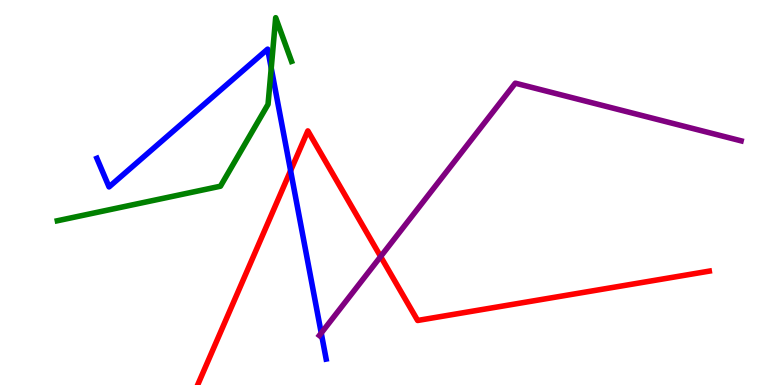[{'lines': ['blue', 'red'], 'intersections': [{'x': 3.75, 'y': 5.57}]}, {'lines': ['green', 'red'], 'intersections': []}, {'lines': ['purple', 'red'], 'intersections': [{'x': 4.91, 'y': 3.34}]}, {'lines': ['blue', 'green'], 'intersections': [{'x': 3.5, 'y': 8.23}]}, {'lines': ['blue', 'purple'], 'intersections': [{'x': 4.14, 'y': 1.35}]}, {'lines': ['green', 'purple'], 'intersections': []}]